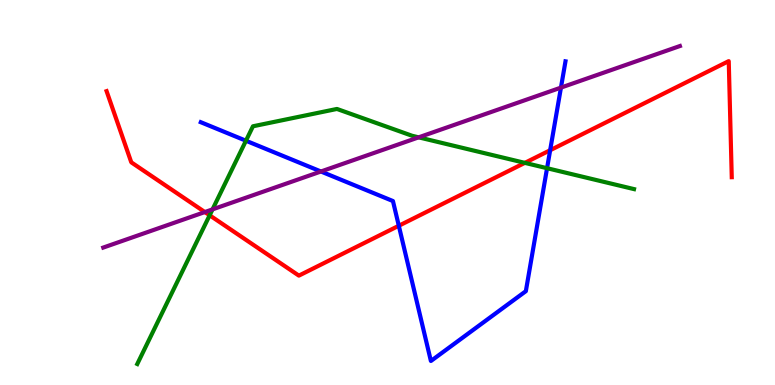[{'lines': ['blue', 'red'], 'intersections': [{'x': 5.15, 'y': 4.14}, {'x': 7.1, 'y': 6.1}]}, {'lines': ['green', 'red'], 'intersections': [{'x': 2.71, 'y': 4.41}, {'x': 6.77, 'y': 5.77}]}, {'lines': ['purple', 'red'], 'intersections': [{'x': 2.64, 'y': 4.49}]}, {'lines': ['blue', 'green'], 'intersections': [{'x': 3.17, 'y': 6.34}, {'x': 7.06, 'y': 5.63}]}, {'lines': ['blue', 'purple'], 'intersections': [{'x': 4.14, 'y': 5.55}, {'x': 7.24, 'y': 7.72}]}, {'lines': ['green', 'purple'], 'intersections': [{'x': 2.74, 'y': 4.56}, {'x': 5.4, 'y': 6.43}]}]